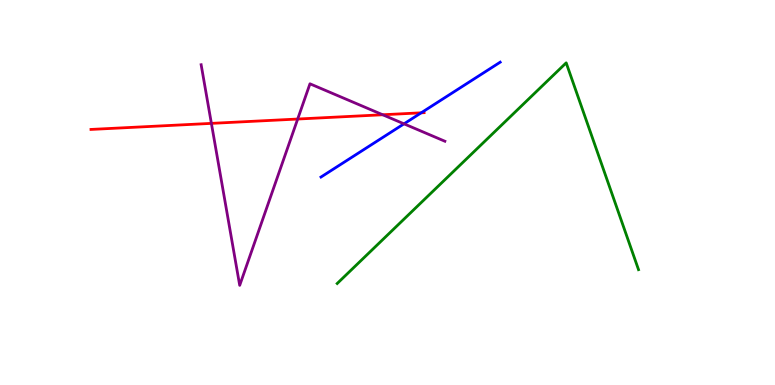[{'lines': ['blue', 'red'], 'intersections': [{'x': 5.43, 'y': 7.07}]}, {'lines': ['green', 'red'], 'intersections': []}, {'lines': ['purple', 'red'], 'intersections': [{'x': 2.73, 'y': 6.8}, {'x': 3.84, 'y': 6.91}, {'x': 4.94, 'y': 7.02}]}, {'lines': ['blue', 'green'], 'intersections': []}, {'lines': ['blue', 'purple'], 'intersections': [{'x': 5.21, 'y': 6.78}]}, {'lines': ['green', 'purple'], 'intersections': []}]